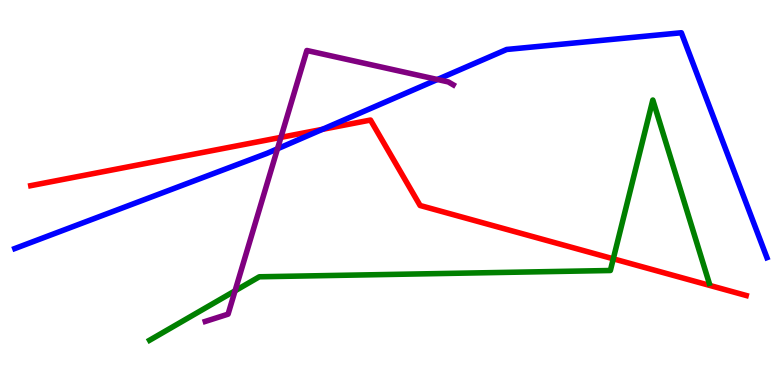[{'lines': ['blue', 'red'], 'intersections': [{'x': 4.16, 'y': 6.64}]}, {'lines': ['green', 'red'], 'intersections': [{'x': 7.91, 'y': 3.28}]}, {'lines': ['purple', 'red'], 'intersections': [{'x': 3.62, 'y': 6.43}]}, {'lines': ['blue', 'green'], 'intersections': []}, {'lines': ['blue', 'purple'], 'intersections': [{'x': 3.58, 'y': 6.14}, {'x': 5.64, 'y': 7.94}]}, {'lines': ['green', 'purple'], 'intersections': [{'x': 3.03, 'y': 2.45}]}]